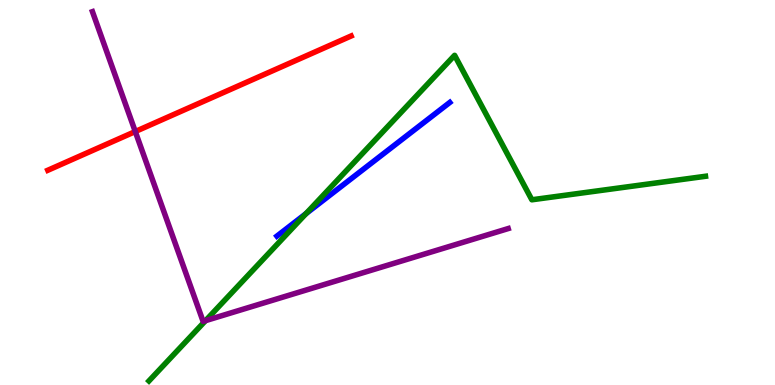[{'lines': ['blue', 'red'], 'intersections': []}, {'lines': ['green', 'red'], 'intersections': []}, {'lines': ['purple', 'red'], 'intersections': [{'x': 1.75, 'y': 6.58}]}, {'lines': ['blue', 'green'], 'intersections': [{'x': 3.95, 'y': 4.45}]}, {'lines': ['blue', 'purple'], 'intersections': []}, {'lines': ['green', 'purple'], 'intersections': [{'x': 2.65, 'y': 1.67}]}]